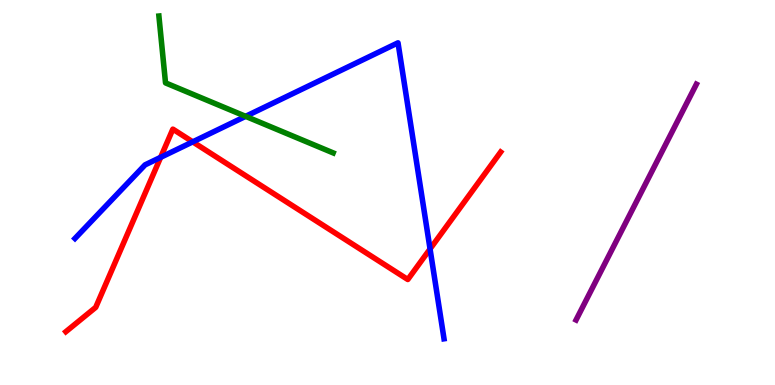[{'lines': ['blue', 'red'], 'intersections': [{'x': 2.07, 'y': 5.91}, {'x': 2.49, 'y': 6.32}, {'x': 5.55, 'y': 3.53}]}, {'lines': ['green', 'red'], 'intersections': []}, {'lines': ['purple', 'red'], 'intersections': []}, {'lines': ['blue', 'green'], 'intersections': [{'x': 3.17, 'y': 6.98}]}, {'lines': ['blue', 'purple'], 'intersections': []}, {'lines': ['green', 'purple'], 'intersections': []}]